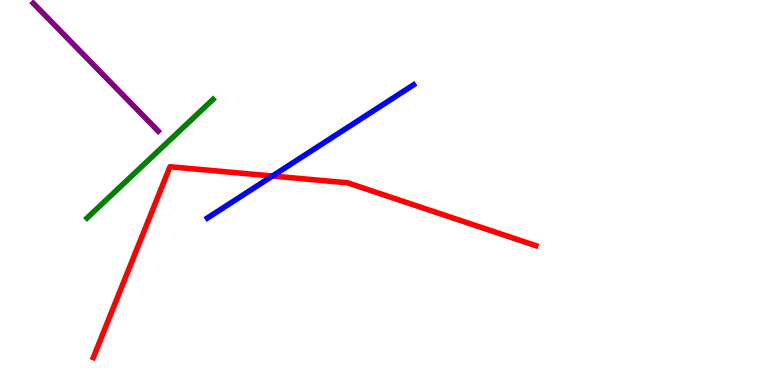[{'lines': ['blue', 'red'], 'intersections': [{'x': 3.52, 'y': 5.43}]}, {'lines': ['green', 'red'], 'intersections': []}, {'lines': ['purple', 'red'], 'intersections': []}, {'lines': ['blue', 'green'], 'intersections': []}, {'lines': ['blue', 'purple'], 'intersections': []}, {'lines': ['green', 'purple'], 'intersections': []}]